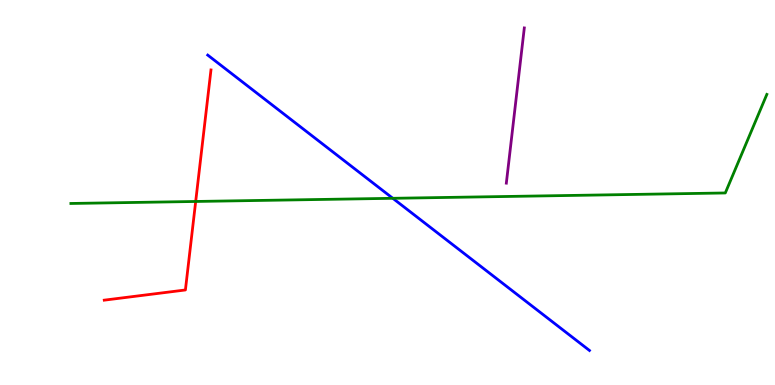[{'lines': ['blue', 'red'], 'intersections': []}, {'lines': ['green', 'red'], 'intersections': [{'x': 2.53, 'y': 4.77}]}, {'lines': ['purple', 'red'], 'intersections': []}, {'lines': ['blue', 'green'], 'intersections': [{'x': 5.07, 'y': 4.85}]}, {'lines': ['blue', 'purple'], 'intersections': []}, {'lines': ['green', 'purple'], 'intersections': []}]